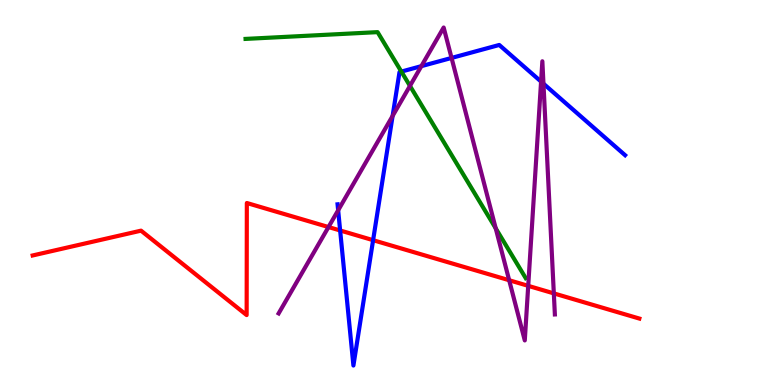[{'lines': ['blue', 'red'], 'intersections': [{'x': 4.39, 'y': 4.01}, {'x': 4.81, 'y': 3.76}]}, {'lines': ['green', 'red'], 'intersections': []}, {'lines': ['purple', 'red'], 'intersections': [{'x': 4.24, 'y': 4.1}, {'x': 6.57, 'y': 2.72}, {'x': 6.82, 'y': 2.58}, {'x': 7.15, 'y': 2.38}]}, {'lines': ['blue', 'green'], 'intersections': [{'x': 5.18, 'y': 8.14}]}, {'lines': ['blue', 'purple'], 'intersections': [{'x': 4.36, 'y': 4.54}, {'x': 5.07, 'y': 6.99}, {'x': 5.44, 'y': 8.28}, {'x': 5.83, 'y': 8.5}, {'x': 6.98, 'y': 7.88}, {'x': 7.01, 'y': 7.83}]}, {'lines': ['green', 'purple'], 'intersections': [{'x': 5.29, 'y': 7.77}, {'x': 6.4, 'y': 4.07}]}]